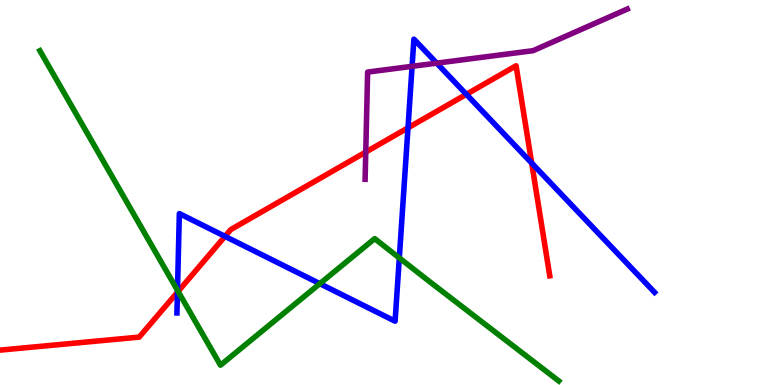[{'lines': ['blue', 'red'], 'intersections': [{'x': 2.29, 'y': 2.41}, {'x': 2.9, 'y': 3.86}, {'x': 5.26, 'y': 6.68}, {'x': 6.02, 'y': 7.55}, {'x': 6.86, 'y': 5.76}]}, {'lines': ['green', 'red'], 'intersections': [{'x': 2.3, 'y': 2.43}]}, {'lines': ['purple', 'red'], 'intersections': [{'x': 4.72, 'y': 6.05}]}, {'lines': ['blue', 'green'], 'intersections': [{'x': 2.29, 'y': 2.46}, {'x': 4.13, 'y': 2.63}, {'x': 5.15, 'y': 3.3}]}, {'lines': ['blue', 'purple'], 'intersections': [{'x': 5.32, 'y': 8.28}, {'x': 5.64, 'y': 8.36}]}, {'lines': ['green', 'purple'], 'intersections': []}]